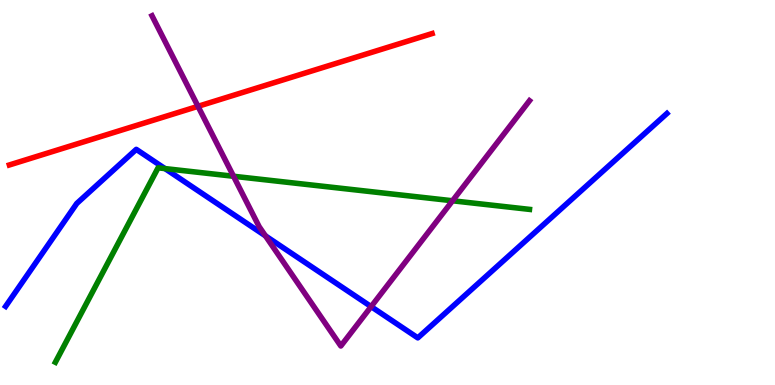[{'lines': ['blue', 'red'], 'intersections': []}, {'lines': ['green', 'red'], 'intersections': []}, {'lines': ['purple', 'red'], 'intersections': [{'x': 2.55, 'y': 7.24}]}, {'lines': ['blue', 'green'], 'intersections': [{'x': 2.13, 'y': 5.62}]}, {'lines': ['blue', 'purple'], 'intersections': [{'x': 3.43, 'y': 3.87}, {'x': 4.79, 'y': 2.04}]}, {'lines': ['green', 'purple'], 'intersections': [{'x': 3.01, 'y': 5.42}, {'x': 5.84, 'y': 4.79}]}]